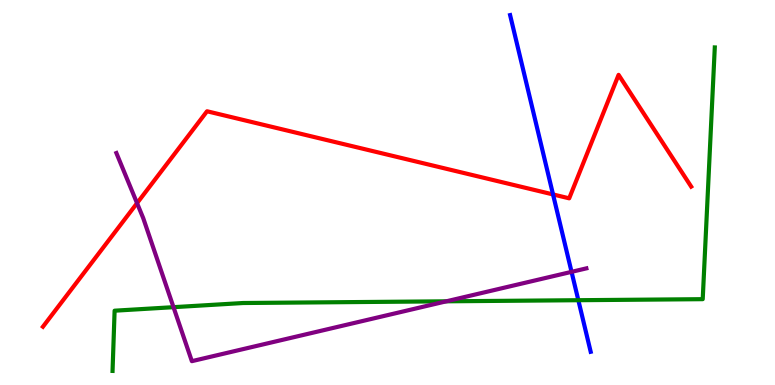[{'lines': ['blue', 'red'], 'intersections': [{'x': 7.14, 'y': 4.95}]}, {'lines': ['green', 'red'], 'intersections': []}, {'lines': ['purple', 'red'], 'intersections': [{'x': 1.77, 'y': 4.72}]}, {'lines': ['blue', 'green'], 'intersections': [{'x': 7.46, 'y': 2.2}]}, {'lines': ['blue', 'purple'], 'intersections': [{'x': 7.37, 'y': 2.94}]}, {'lines': ['green', 'purple'], 'intersections': [{'x': 2.24, 'y': 2.02}, {'x': 5.76, 'y': 2.17}]}]